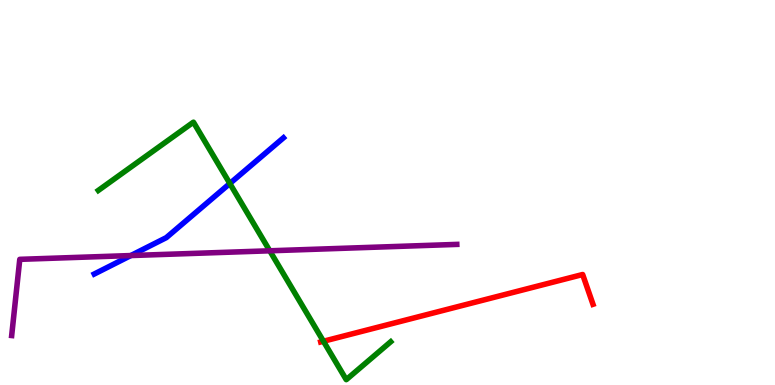[{'lines': ['blue', 'red'], 'intersections': []}, {'lines': ['green', 'red'], 'intersections': [{'x': 4.17, 'y': 1.14}]}, {'lines': ['purple', 'red'], 'intersections': []}, {'lines': ['blue', 'green'], 'intersections': [{'x': 2.97, 'y': 5.23}]}, {'lines': ['blue', 'purple'], 'intersections': [{'x': 1.69, 'y': 3.36}]}, {'lines': ['green', 'purple'], 'intersections': [{'x': 3.48, 'y': 3.49}]}]